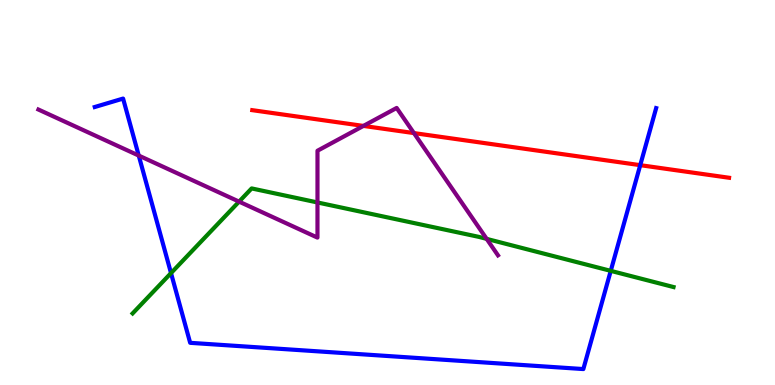[{'lines': ['blue', 'red'], 'intersections': [{'x': 8.26, 'y': 5.71}]}, {'lines': ['green', 'red'], 'intersections': []}, {'lines': ['purple', 'red'], 'intersections': [{'x': 4.69, 'y': 6.73}, {'x': 5.34, 'y': 6.54}]}, {'lines': ['blue', 'green'], 'intersections': [{'x': 2.21, 'y': 2.91}, {'x': 7.88, 'y': 2.96}]}, {'lines': ['blue', 'purple'], 'intersections': [{'x': 1.79, 'y': 5.96}]}, {'lines': ['green', 'purple'], 'intersections': [{'x': 3.08, 'y': 4.76}, {'x': 4.1, 'y': 4.74}, {'x': 6.28, 'y': 3.8}]}]